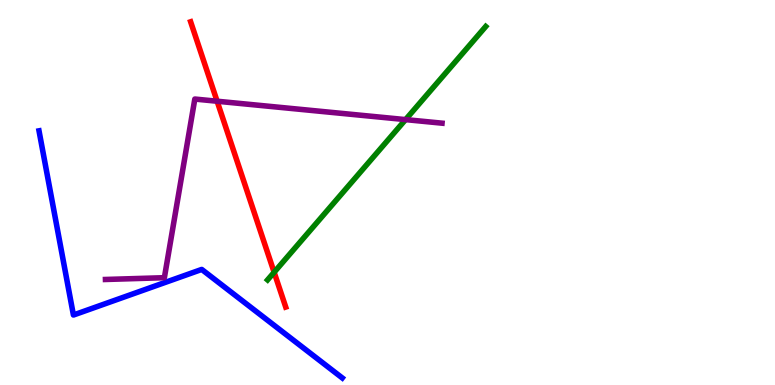[{'lines': ['blue', 'red'], 'intersections': []}, {'lines': ['green', 'red'], 'intersections': [{'x': 3.54, 'y': 2.93}]}, {'lines': ['purple', 'red'], 'intersections': [{'x': 2.8, 'y': 7.37}]}, {'lines': ['blue', 'green'], 'intersections': []}, {'lines': ['blue', 'purple'], 'intersections': []}, {'lines': ['green', 'purple'], 'intersections': [{'x': 5.23, 'y': 6.89}]}]